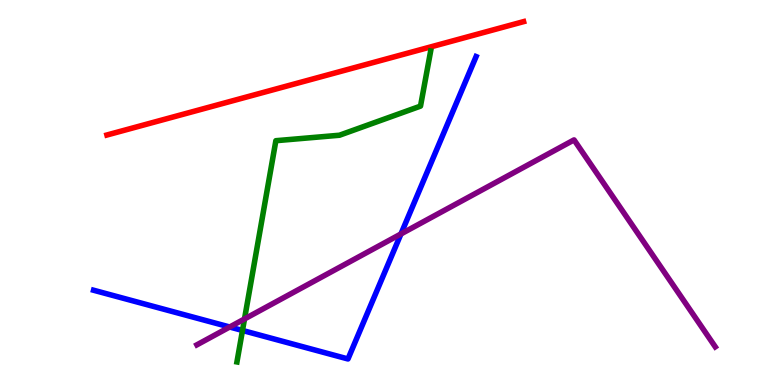[{'lines': ['blue', 'red'], 'intersections': []}, {'lines': ['green', 'red'], 'intersections': []}, {'lines': ['purple', 'red'], 'intersections': []}, {'lines': ['blue', 'green'], 'intersections': [{'x': 3.13, 'y': 1.42}]}, {'lines': ['blue', 'purple'], 'intersections': [{'x': 2.96, 'y': 1.51}, {'x': 5.17, 'y': 3.92}]}, {'lines': ['green', 'purple'], 'intersections': [{'x': 3.15, 'y': 1.72}]}]